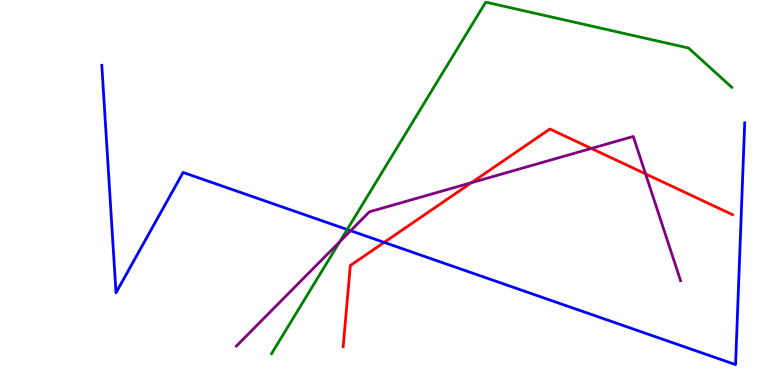[{'lines': ['blue', 'red'], 'intersections': [{'x': 4.96, 'y': 3.7}]}, {'lines': ['green', 'red'], 'intersections': []}, {'lines': ['purple', 'red'], 'intersections': [{'x': 6.08, 'y': 5.25}, {'x': 7.63, 'y': 6.14}, {'x': 8.33, 'y': 5.48}]}, {'lines': ['blue', 'green'], 'intersections': [{'x': 4.48, 'y': 4.04}]}, {'lines': ['blue', 'purple'], 'intersections': [{'x': 4.52, 'y': 4.01}]}, {'lines': ['green', 'purple'], 'intersections': [{'x': 4.38, 'y': 3.72}]}]